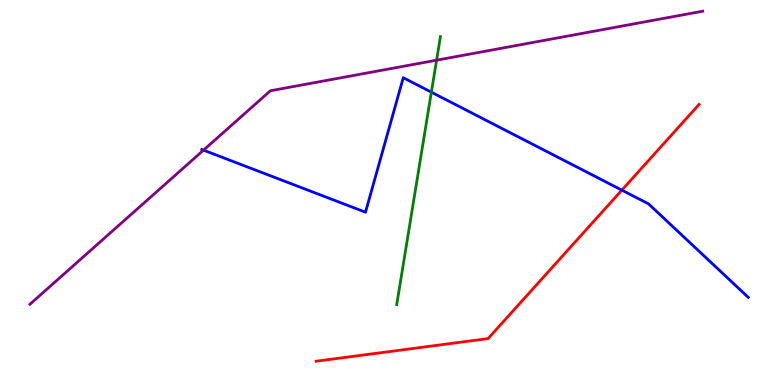[{'lines': ['blue', 'red'], 'intersections': [{'x': 8.02, 'y': 5.06}]}, {'lines': ['green', 'red'], 'intersections': []}, {'lines': ['purple', 'red'], 'intersections': []}, {'lines': ['blue', 'green'], 'intersections': [{'x': 5.57, 'y': 7.61}]}, {'lines': ['blue', 'purple'], 'intersections': [{'x': 2.63, 'y': 6.1}]}, {'lines': ['green', 'purple'], 'intersections': [{'x': 5.63, 'y': 8.44}]}]